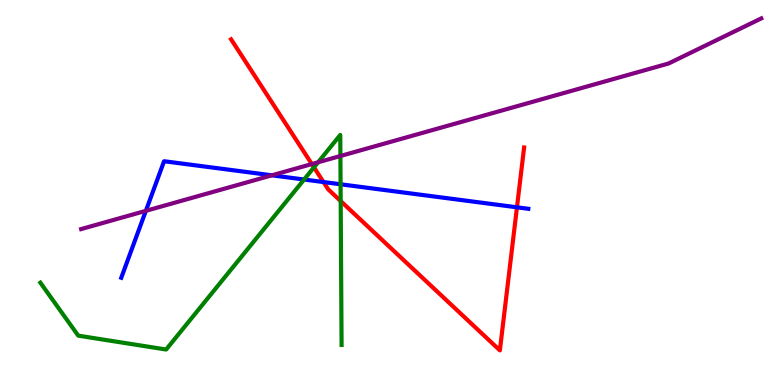[{'lines': ['blue', 'red'], 'intersections': [{'x': 4.17, 'y': 5.27}, {'x': 6.67, 'y': 4.62}]}, {'lines': ['green', 'red'], 'intersections': [{'x': 4.05, 'y': 5.65}, {'x': 4.4, 'y': 4.78}]}, {'lines': ['purple', 'red'], 'intersections': [{'x': 4.02, 'y': 5.74}]}, {'lines': ['blue', 'green'], 'intersections': [{'x': 3.92, 'y': 5.34}, {'x': 4.39, 'y': 5.21}]}, {'lines': ['blue', 'purple'], 'intersections': [{'x': 1.88, 'y': 4.52}, {'x': 3.51, 'y': 5.45}]}, {'lines': ['green', 'purple'], 'intersections': [{'x': 4.1, 'y': 5.78}, {'x': 4.39, 'y': 5.95}]}]